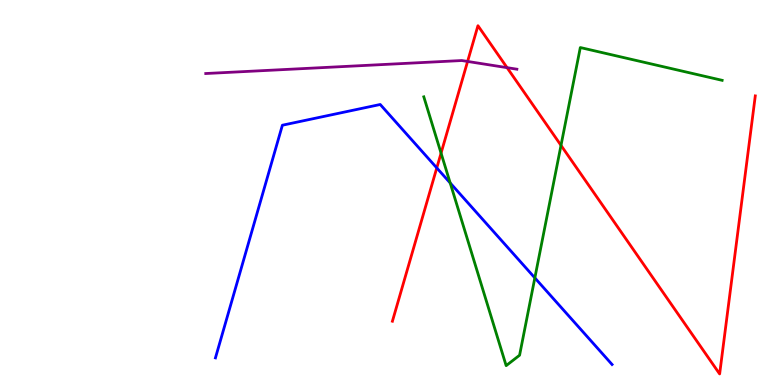[{'lines': ['blue', 'red'], 'intersections': [{'x': 5.64, 'y': 5.64}]}, {'lines': ['green', 'red'], 'intersections': [{'x': 5.69, 'y': 6.02}, {'x': 7.24, 'y': 6.22}]}, {'lines': ['purple', 'red'], 'intersections': [{'x': 6.03, 'y': 8.4}, {'x': 6.54, 'y': 8.24}]}, {'lines': ['blue', 'green'], 'intersections': [{'x': 5.81, 'y': 5.25}, {'x': 6.9, 'y': 2.78}]}, {'lines': ['blue', 'purple'], 'intersections': []}, {'lines': ['green', 'purple'], 'intersections': []}]